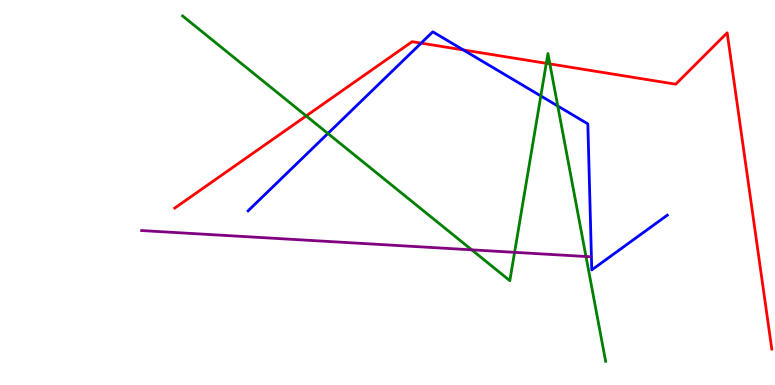[{'lines': ['blue', 'red'], 'intersections': [{'x': 5.43, 'y': 8.88}, {'x': 5.98, 'y': 8.7}]}, {'lines': ['green', 'red'], 'intersections': [{'x': 3.95, 'y': 6.99}, {'x': 7.05, 'y': 8.36}, {'x': 7.1, 'y': 8.34}]}, {'lines': ['purple', 'red'], 'intersections': []}, {'lines': ['blue', 'green'], 'intersections': [{'x': 4.23, 'y': 6.53}, {'x': 6.98, 'y': 7.51}, {'x': 7.2, 'y': 7.25}]}, {'lines': ['blue', 'purple'], 'intersections': []}, {'lines': ['green', 'purple'], 'intersections': [{'x': 6.09, 'y': 3.51}, {'x': 6.64, 'y': 3.45}, {'x': 7.56, 'y': 3.34}]}]